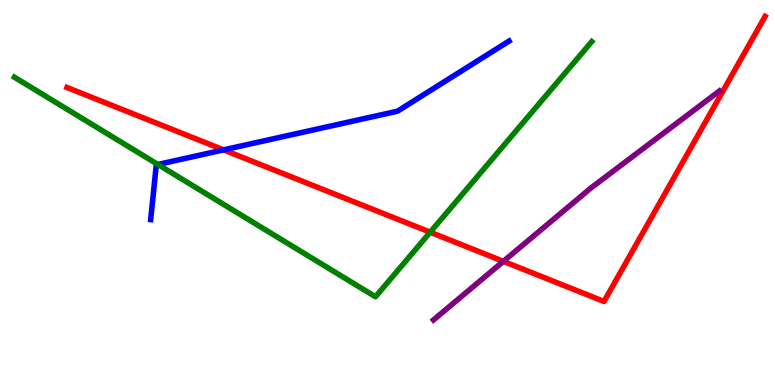[{'lines': ['blue', 'red'], 'intersections': [{'x': 2.88, 'y': 6.11}]}, {'lines': ['green', 'red'], 'intersections': [{'x': 5.55, 'y': 3.97}]}, {'lines': ['purple', 'red'], 'intersections': [{'x': 6.5, 'y': 3.21}]}, {'lines': ['blue', 'green'], 'intersections': [{'x': 2.04, 'y': 5.73}]}, {'lines': ['blue', 'purple'], 'intersections': []}, {'lines': ['green', 'purple'], 'intersections': []}]